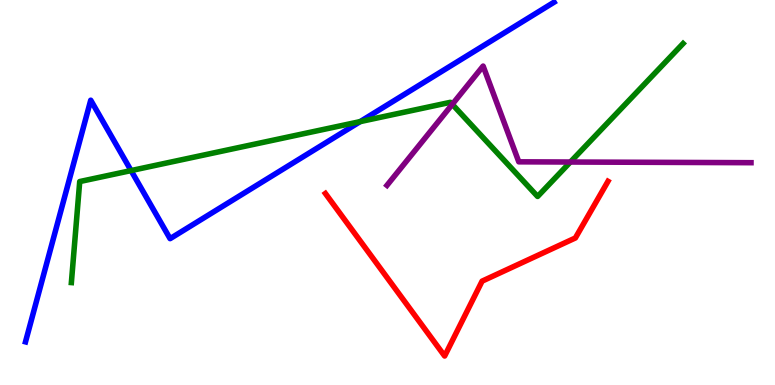[{'lines': ['blue', 'red'], 'intersections': []}, {'lines': ['green', 'red'], 'intersections': []}, {'lines': ['purple', 'red'], 'intersections': []}, {'lines': ['blue', 'green'], 'intersections': [{'x': 1.69, 'y': 5.57}, {'x': 4.65, 'y': 6.84}]}, {'lines': ['blue', 'purple'], 'intersections': []}, {'lines': ['green', 'purple'], 'intersections': [{'x': 5.84, 'y': 7.29}, {'x': 7.36, 'y': 5.79}]}]